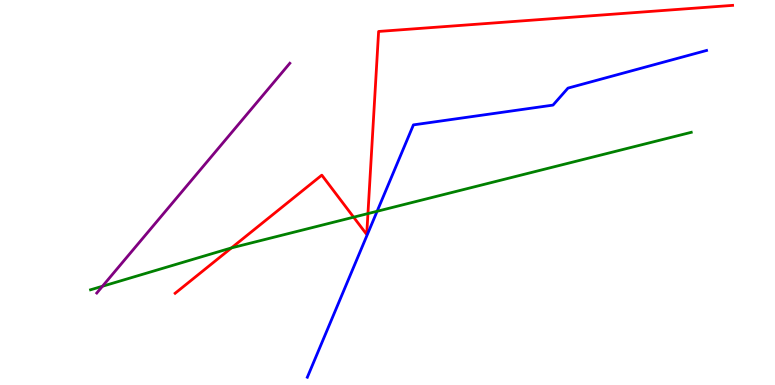[{'lines': ['blue', 'red'], 'intersections': []}, {'lines': ['green', 'red'], 'intersections': [{'x': 2.99, 'y': 3.56}, {'x': 4.56, 'y': 4.36}, {'x': 4.75, 'y': 4.45}]}, {'lines': ['purple', 'red'], 'intersections': []}, {'lines': ['blue', 'green'], 'intersections': [{'x': 4.87, 'y': 4.51}]}, {'lines': ['blue', 'purple'], 'intersections': []}, {'lines': ['green', 'purple'], 'intersections': [{'x': 1.32, 'y': 2.56}]}]